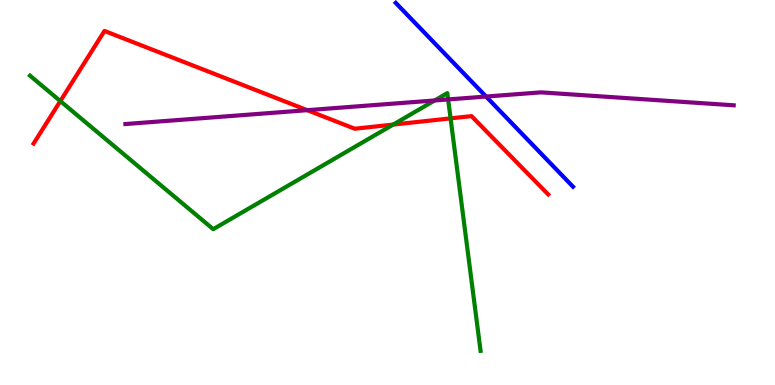[{'lines': ['blue', 'red'], 'intersections': []}, {'lines': ['green', 'red'], 'intersections': [{'x': 0.779, 'y': 7.37}, {'x': 5.07, 'y': 6.76}, {'x': 5.81, 'y': 6.93}]}, {'lines': ['purple', 'red'], 'intersections': [{'x': 3.96, 'y': 7.14}]}, {'lines': ['blue', 'green'], 'intersections': []}, {'lines': ['blue', 'purple'], 'intersections': [{'x': 6.27, 'y': 7.49}]}, {'lines': ['green', 'purple'], 'intersections': [{'x': 5.61, 'y': 7.39}, {'x': 5.78, 'y': 7.42}]}]